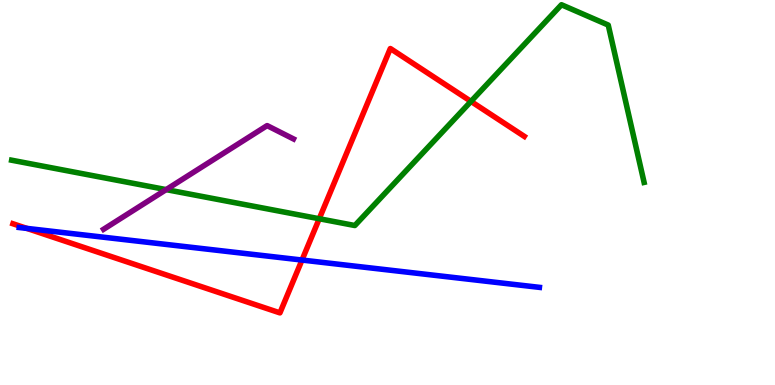[{'lines': ['blue', 'red'], 'intersections': [{'x': 0.346, 'y': 4.07}, {'x': 3.9, 'y': 3.25}]}, {'lines': ['green', 'red'], 'intersections': [{'x': 4.12, 'y': 4.32}, {'x': 6.08, 'y': 7.37}]}, {'lines': ['purple', 'red'], 'intersections': []}, {'lines': ['blue', 'green'], 'intersections': []}, {'lines': ['blue', 'purple'], 'intersections': []}, {'lines': ['green', 'purple'], 'intersections': [{'x': 2.14, 'y': 5.08}]}]